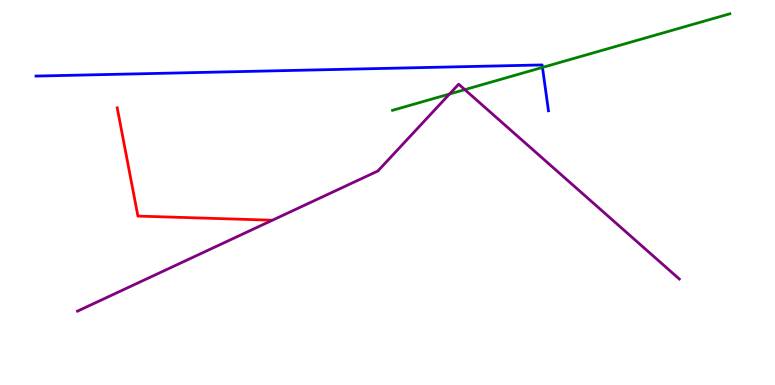[{'lines': ['blue', 'red'], 'intersections': []}, {'lines': ['green', 'red'], 'intersections': []}, {'lines': ['purple', 'red'], 'intersections': []}, {'lines': ['blue', 'green'], 'intersections': [{'x': 7.0, 'y': 8.25}]}, {'lines': ['blue', 'purple'], 'intersections': []}, {'lines': ['green', 'purple'], 'intersections': [{'x': 5.8, 'y': 7.56}, {'x': 6.0, 'y': 7.67}]}]